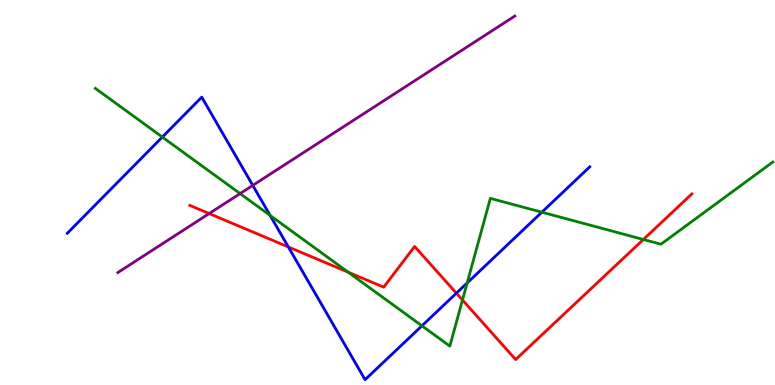[{'lines': ['blue', 'red'], 'intersections': [{'x': 3.72, 'y': 3.59}, {'x': 5.89, 'y': 2.38}]}, {'lines': ['green', 'red'], 'intersections': [{'x': 4.49, 'y': 2.93}, {'x': 5.97, 'y': 2.21}, {'x': 8.3, 'y': 3.78}]}, {'lines': ['purple', 'red'], 'intersections': [{'x': 2.7, 'y': 4.45}]}, {'lines': ['blue', 'green'], 'intersections': [{'x': 2.09, 'y': 6.44}, {'x': 3.49, 'y': 4.4}, {'x': 5.44, 'y': 1.54}, {'x': 6.03, 'y': 2.65}, {'x': 6.99, 'y': 4.49}]}, {'lines': ['blue', 'purple'], 'intersections': [{'x': 3.26, 'y': 5.18}]}, {'lines': ['green', 'purple'], 'intersections': [{'x': 3.1, 'y': 4.97}]}]